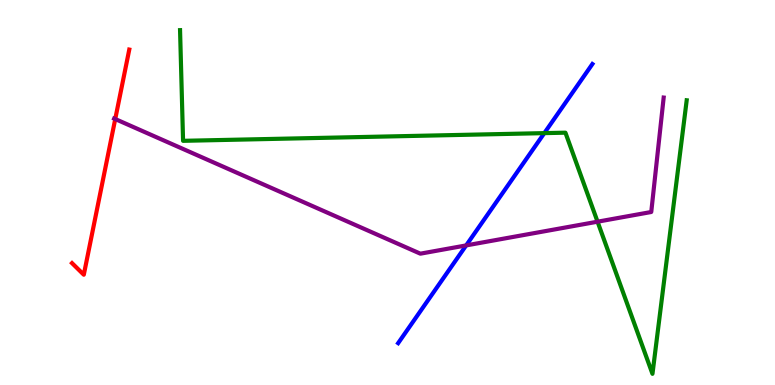[{'lines': ['blue', 'red'], 'intersections': []}, {'lines': ['green', 'red'], 'intersections': []}, {'lines': ['purple', 'red'], 'intersections': [{'x': 1.49, 'y': 6.91}]}, {'lines': ['blue', 'green'], 'intersections': [{'x': 7.02, 'y': 6.54}]}, {'lines': ['blue', 'purple'], 'intersections': [{'x': 6.01, 'y': 3.63}]}, {'lines': ['green', 'purple'], 'intersections': [{'x': 7.71, 'y': 4.24}]}]